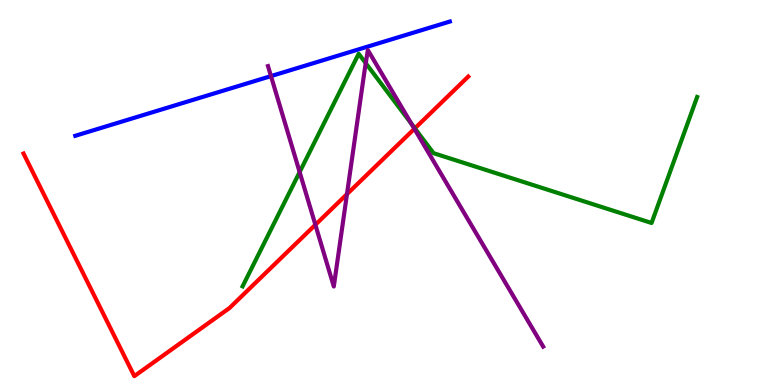[{'lines': ['blue', 'red'], 'intersections': []}, {'lines': ['green', 'red'], 'intersections': [{'x': 5.35, 'y': 6.67}]}, {'lines': ['purple', 'red'], 'intersections': [{'x': 4.07, 'y': 4.16}, {'x': 4.48, 'y': 4.96}, {'x': 5.35, 'y': 6.65}]}, {'lines': ['blue', 'green'], 'intersections': []}, {'lines': ['blue', 'purple'], 'intersections': [{'x': 3.5, 'y': 8.02}]}, {'lines': ['green', 'purple'], 'intersections': [{'x': 3.87, 'y': 5.53}, {'x': 4.72, 'y': 8.36}, {'x': 5.31, 'y': 6.78}]}]